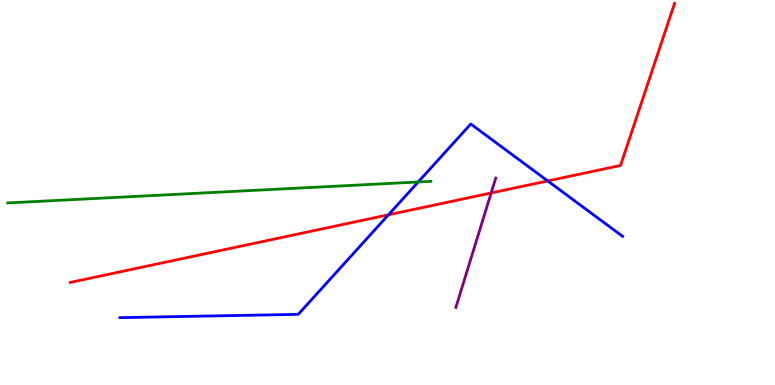[{'lines': ['blue', 'red'], 'intersections': [{'x': 5.01, 'y': 4.42}, {'x': 7.07, 'y': 5.3}]}, {'lines': ['green', 'red'], 'intersections': []}, {'lines': ['purple', 'red'], 'intersections': [{'x': 6.34, 'y': 4.99}]}, {'lines': ['blue', 'green'], 'intersections': [{'x': 5.4, 'y': 5.27}]}, {'lines': ['blue', 'purple'], 'intersections': []}, {'lines': ['green', 'purple'], 'intersections': []}]